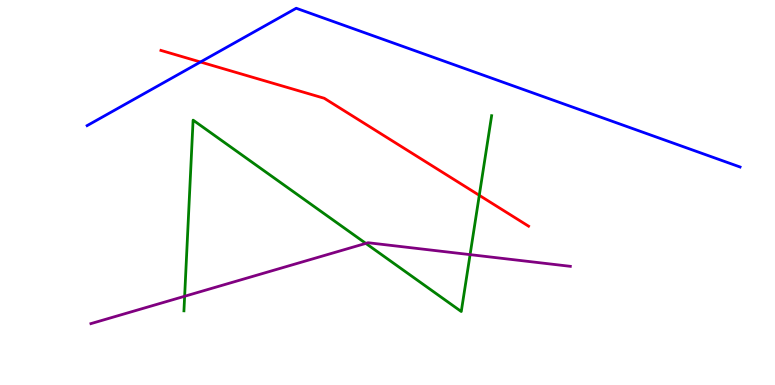[{'lines': ['blue', 'red'], 'intersections': [{'x': 2.59, 'y': 8.39}]}, {'lines': ['green', 'red'], 'intersections': [{'x': 6.18, 'y': 4.93}]}, {'lines': ['purple', 'red'], 'intersections': []}, {'lines': ['blue', 'green'], 'intersections': []}, {'lines': ['blue', 'purple'], 'intersections': []}, {'lines': ['green', 'purple'], 'intersections': [{'x': 2.38, 'y': 2.3}, {'x': 4.72, 'y': 3.68}, {'x': 6.07, 'y': 3.39}]}]